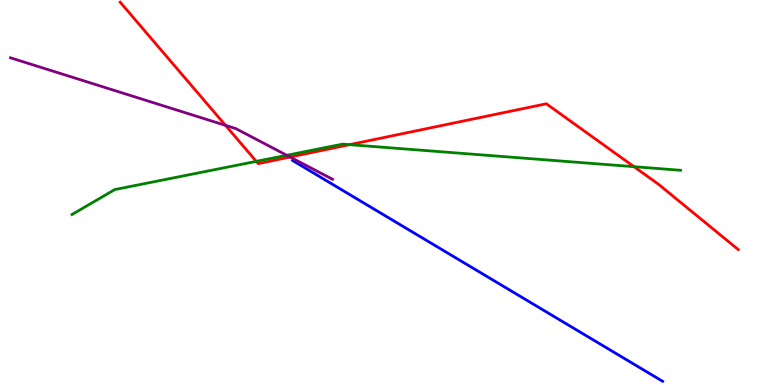[{'lines': ['blue', 'red'], 'intersections': []}, {'lines': ['green', 'red'], 'intersections': [{'x': 3.31, 'y': 5.81}, {'x': 4.51, 'y': 6.24}, {'x': 8.18, 'y': 5.67}]}, {'lines': ['purple', 'red'], 'intersections': [{'x': 2.91, 'y': 6.74}, {'x': 3.74, 'y': 5.92}]}, {'lines': ['blue', 'green'], 'intersections': []}, {'lines': ['blue', 'purple'], 'intersections': []}, {'lines': ['green', 'purple'], 'intersections': [{'x': 3.7, 'y': 5.97}]}]